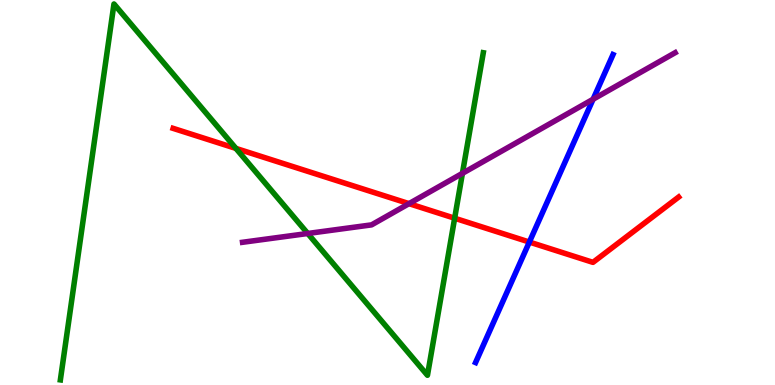[{'lines': ['blue', 'red'], 'intersections': [{'x': 6.83, 'y': 3.71}]}, {'lines': ['green', 'red'], 'intersections': [{'x': 3.04, 'y': 6.15}, {'x': 5.87, 'y': 4.33}]}, {'lines': ['purple', 'red'], 'intersections': [{'x': 5.28, 'y': 4.71}]}, {'lines': ['blue', 'green'], 'intersections': []}, {'lines': ['blue', 'purple'], 'intersections': [{'x': 7.65, 'y': 7.42}]}, {'lines': ['green', 'purple'], 'intersections': [{'x': 3.97, 'y': 3.94}, {'x': 5.97, 'y': 5.5}]}]